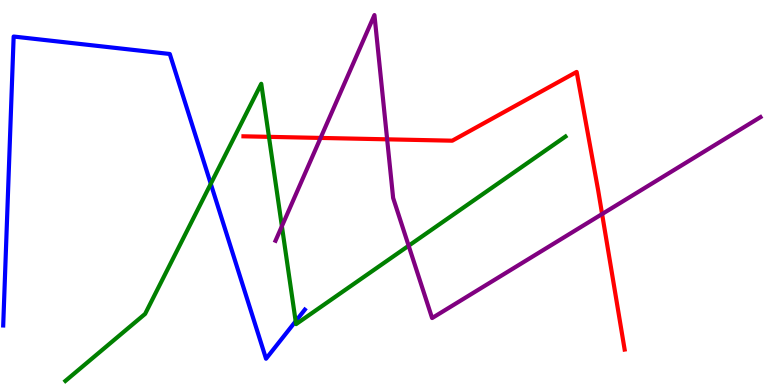[{'lines': ['blue', 'red'], 'intersections': []}, {'lines': ['green', 'red'], 'intersections': [{'x': 3.47, 'y': 6.45}]}, {'lines': ['purple', 'red'], 'intersections': [{'x': 4.14, 'y': 6.42}, {'x': 5.0, 'y': 6.38}, {'x': 7.77, 'y': 4.44}]}, {'lines': ['blue', 'green'], 'intersections': [{'x': 2.72, 'y': 5.23}, {'x': 3.81, 'y': 1.66}]}, {'lines': ['blue', 'purple'], 'intersections': []}, {'lines': ['green', 'purple'], 'intersections': [{'x': 3.64, 'y': 4.12}, {'x': 5.27, 'y': 3.62}]}]